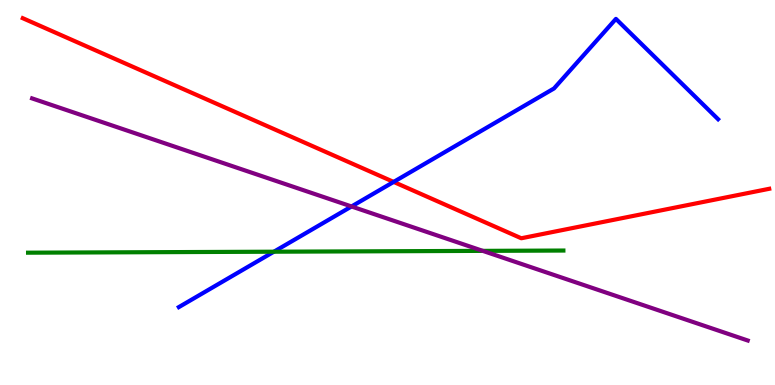[{'lines': ['blue', 'red'], 'intersections': [{'x': 5.08, 'y': 5.27}]}, {'lines': ['green', 'red'], 'intersections': []}, {'lines': ['purple', 'red'], 'intersections': []}, {'lines': ['blue', 'green'], 'intersections': [{'x': 3.53, 'y': 3.46}]}, {'lines': ['blue', 'purple'], 'intersections': [{'x': 4.54, 'y': 4.64}]}, {'lines': ['green', 'purple'], 'intersections': [{'x': 6.23, 'y': 3.48}]}]